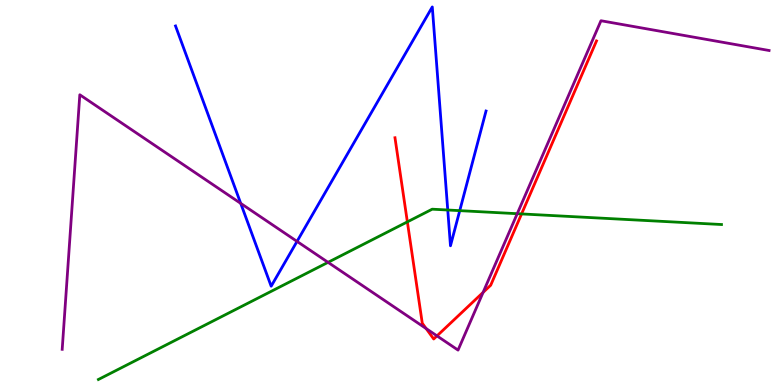[{'lines': ['blue', 'red'], 'intersections': []}, {'lines': ['green', 'red'], 'intersections': [{'x': 5.26, 'y': 4.24}, {'x': 6.73, 'y': 4.44}]}, {'lines': ['purple', 'red'], 'intersections': [{'x': 5.5, 'y': 1.47}, {'x': 5.64, 'y': 1.28}, {'x': 6.23, 'y': 2.4}]}, {'lines': ['blue', 'green'], 'intersections': [{'x': 5.78, 'y': 4.55}, {'x': 5.93, 'y': 4.53}]}, {'lines': ['blue', 'purple'], 'intersections': [{'x': 3.11, 'y': 4.72}, {'x': 3.83, 'y': 3.73}]}, {'lines': ['green', 'purple'], 'intersections': [{'x': 4.23, 'y': 3.19}, {'x': 6.67, 'y': 4.45}]}]